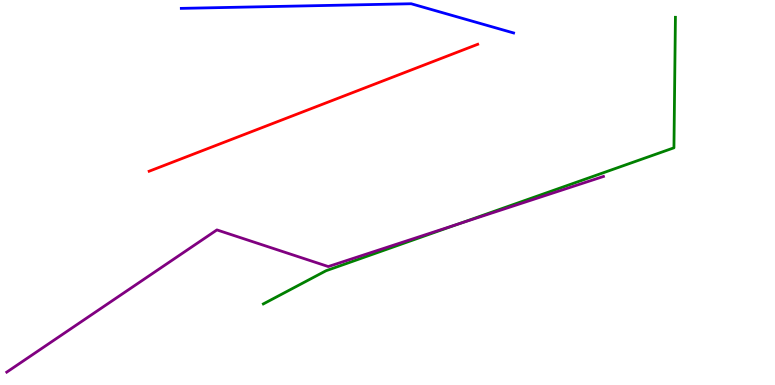[{'lines': ['blue', 'red'], 'intersections': []}, {'lines': ['green', 'red'], 'intersections': []}, {'lines': ['purple', 'red'], 'intersections': []}, {'lines': ['blue', 'green'], 'intersections': []}, {'lines': ['blue', 'purple'], 'intersections': []}, {'lines': ['green', 'purple'], 'intersections': [{'x': 5.92, 'y': 4.19}]}]